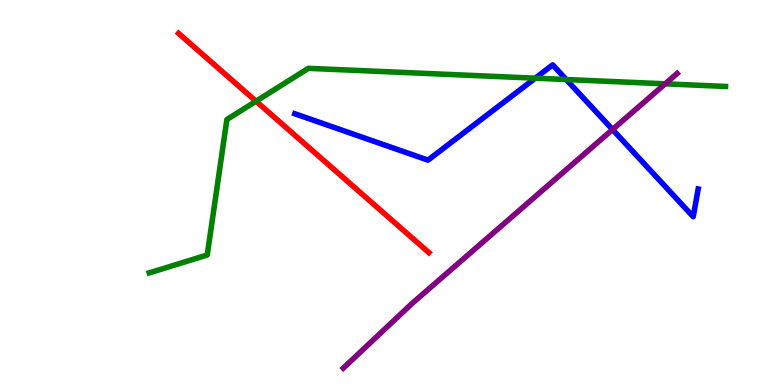[{'lines': ['blue', 'red'], 'intersections': []}, {'lines': ['green', 'red'], 'intersections': [{'x': 3.3, 'y': 7.37}]}, {'lines': ['purple', 'red'], 'intersections': []}, {'lines': ['blue', 'green'], 'intersections': [{'x': 6.91, 'y': 7.97}, {'x': 7.31, 'y': 7.93}]}, {'lines': ['blue', 'purple'], 'intersections': [{'x': 7.9, 'y': 6.64}]}, {'lines': ['green', 'purple'], 'intersections': [{'x': 8.58, 'y': 7.82}]}]